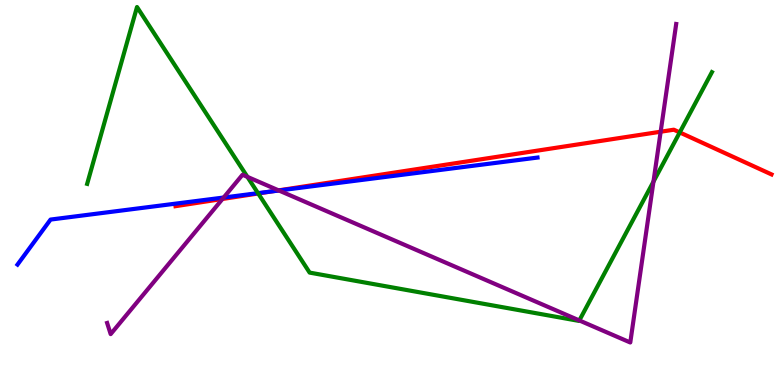[{'lines': ['blue', 'red'], 'intersections': [{'x': 3.51, 'y': 5.03}]}, {'lines': ['green', 'red'], 'intersections': [{'x': 3.33, 'y': 4.97}, {'x': 8.77, 'y': 6.56}]}, {'lines': ['purple', 'red'], 'intersections': [{'x': 2.87, 'y': 4.83}, {'x': 3.59, 'y': 5.06}, {'x': 8.52, 'y': 6.58}]}, {'lines': ['blue', 'green'], 'intersections': [{'x': 3.33, 'y': 4.98}]}, {'lines': ['blue', 'purple'], 'intersections': [{'x': 2.89, 'y': 4.87}, {'x': 3.6, 'y': 5.05}]}, {'lines': ['green', 'purple'], 'intersections': [{'x': 3.19, 'y': 5.41}, {'x': 7.48, 'y': 1.68}, {'x': 8.43, 'y': 5.28}]}]